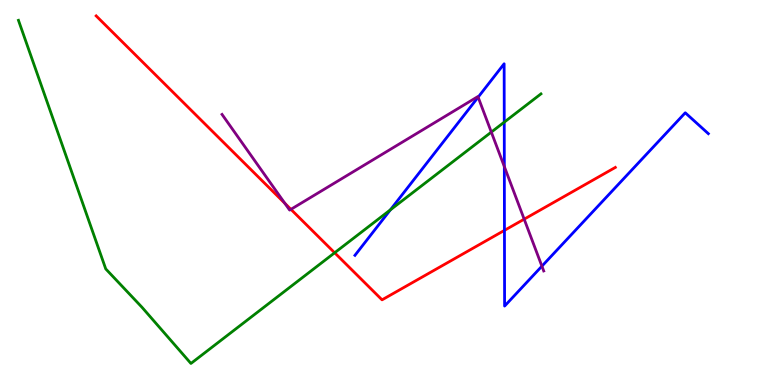[{'lines': ['blue', 'red'], 'intersections': [{'x': 6.51, 'y': 4.02}]}, {'lines': ['green', 'red'], 'intersections': [{'x': 4.32, 'y': 3.43}]}, {'lines': ['purple', 'red'], 'intersections': [{'x': 3.68, 'y': 4.72}, {'x': 3.75, 'y': 4.56}, {'x': 6.76, 'y': 4.31}]}, {'lines': ['blue', 'green'], 'intersections': [{'x': 5.04, 'y': 4.55}, {'x': 6.51, 'y': 6.83}]}, {'lines': ['blue', 'purple'], 'intersections': [{'x': 6.17, 'y': 7.48}, {'x': 6.51, 'y': 5.67}, {'x': 6.99, 'y': 3.09}]}, {'lines': ['green', 'purple'], 'intersections': [{'x': 6.34, 'y': 6.57}]}]